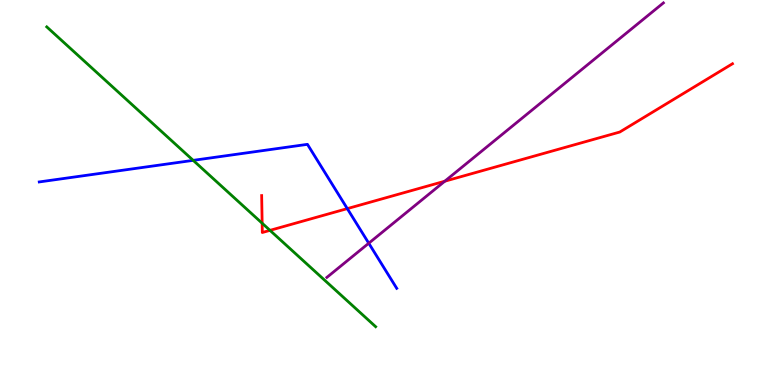[{'lines': ['blue', 'red'], 'intersections': [{'x': 4.48, 'y': 4.58}]}, {'lines': ['green', 'red'], 'intersections': [{'x': 3.38, 'y': 4.2}, {'x': 3.48, 'y': 4.02}]}, {'lines': ['purple', 'red'], 'intersections': [{'x': 5.74, 'y': 5.29}]}, {'lines': ['blue', 'green'], 'intersections': [{'x': 2.49, 'y': 5.83}]}, {'lines': ['blue', 'purple'], 'intersections': [{'x': 4.76, 'y': 3.68}]}, {'lines': ['green', 'purple'], 'intersections': []}]